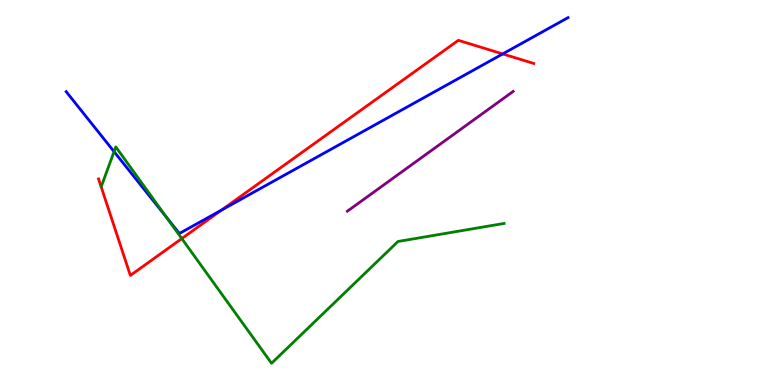[{'lines': ['blue', 'red'], 'intersections': [{'x': 2.86, 'y': 4.54}, {'x': 6.49, 'y': 8.6}]}, {'lines': ['green', 'red'], 'intersections': [{'x': 2.35, 'y': 3.8}]}, {'lines': ['purple', 'red'], 'intersections': []}, {'lines': ['blue', 'green'], 'intersections': [{'x': 1.47, 'y': 6.06}, {'x': 2.15, 'y': 4.36}]}, {'lines': ['blue', 'purple'], 'intersections': []}, {'lines': ['green', 'purple'], 'intersections': []}]